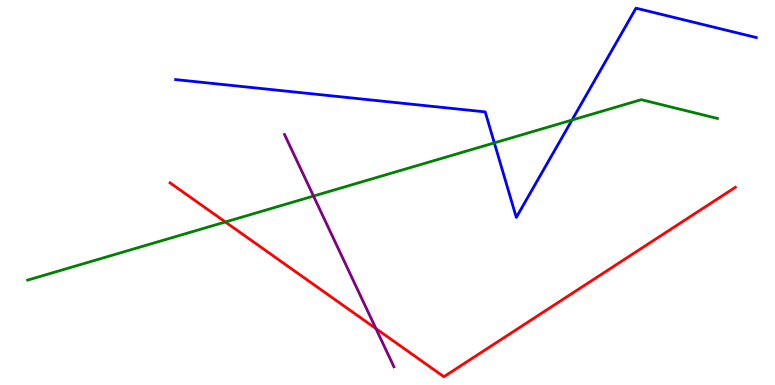[{'lines': ['blue', 'red'], 'intersections': []}, {'lines': ['green', 'red'], 'intersections': [{'x': 2.91, 'y': 4.23}]}, {'lines': ['purple', 'red'], 'intersections': [{'x': 4.85, 'y': 1.47}]}, {'lines': ['blue', 'green'], 'intersections': [{'x': 6.38, 'y': 6.29}, {'x': 7.38, 'y': 6.88}]}, {'lines': ['blue', 'purple'], 'intersections': []}, {'lines': ['green', 'purple'], 'intersections': [{'x': 4.05, 'y': 4.91}]}]